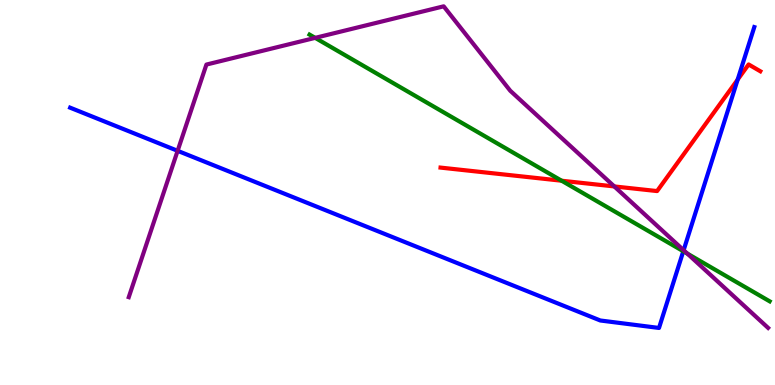[{'lines': ['blue', 'red'], 'intersections': [{'x': 9.52, 'y': 7.93}]}, {'lines': ['green', 'red'], 'intersections': [{'x': 7.25, 'y': 5.31}]}, {'lines': ['purple', 'red'], 'intersections': [{'x': 7.93, 'y': 5.16}]}, {'lines': ['blue', 'green'], 'intersections': [{'x': 8.82, 'y': 3.47}]}, {'lines': ['blue', 'purple'], 'intersections': [{'x': 2.29, 'y': 6.08}, {'x': 8.82, 'y': 3.5}]}, {'lines': ['green', 'purple'], 'intersections': [{'x': 4.07, 'y': 9.02}, {'x': 8.87, 'y': 3.41}]}]